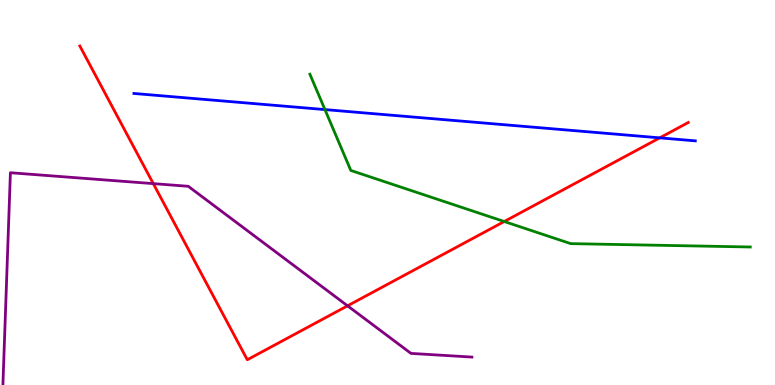[{'lines': ['blue', 'red'], 'intersections': [{'x': 8.51, 'y': 6.42}]}, {'lines': ['green', 'red'], 'intersections': [{'x': 6.51, 'y': 4.25}]}, {'lines': ['purple', 'red'], 'intersections': [{'x': 1.98, 'y': 5.23}, {'x': 4.48, 'y': 2.06}]}, {'lines': ['blue', 'green'], 'intersections': [{'x': 4.19, 'y': 7.15}]}, {'lines': ['blue', 'purple'], 'intersections': []}, {'lines': ['green', 'purple'], 'intersections': []}]